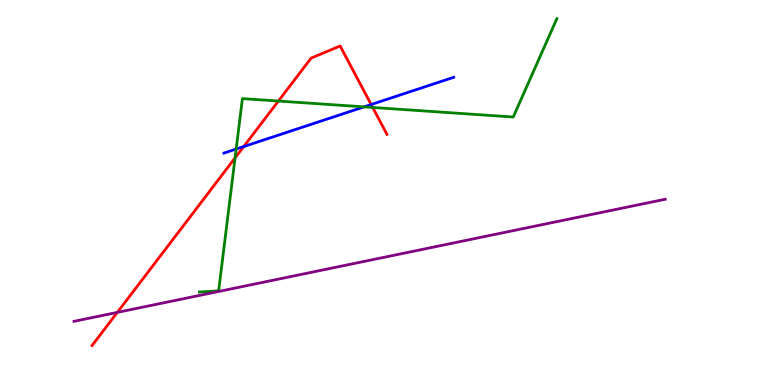[{'lines': ['blue', 'red'], 'intersections': [{'x': 3.14, 'y': 6.19}, {'x': 4.79, 'y': 7.28}]}, {'lines': ['green', 'red'], 'intersections': [{'x': 3.03, 'y': 5.9}, {'x': 3.59, 'y': 7.38}, {'x': 4.81, 'y': 7.21}]}, {'lines': ['purple', 'red'], 'intersections': [{'x': 1.51, 'y': 1.89}]}, {'lines': ['blue', 'green'], 'intersections': [{'x': 3.05, 'y': 6.13}, {'x': 4.7, 'y': 7.22}]}, {'lines': ['blue', 'purple'], 'intersections': []}, {'lines': ['green', 'purple'], 'intersections': []}]